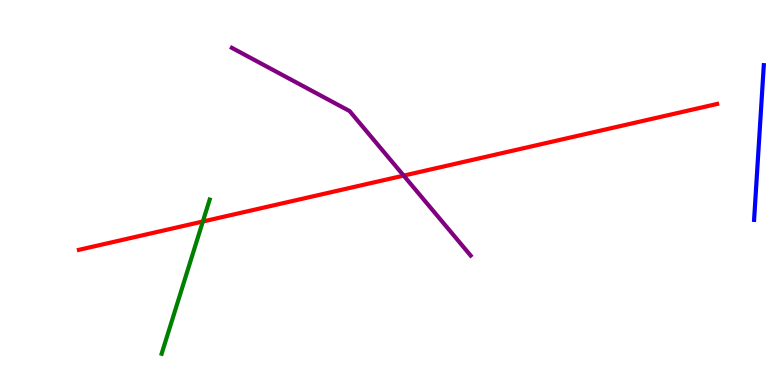[{'lines': ['blue', 'red'], 'intersections': []}, {'lines': ['green', 'red'], 'intersections': [{'x': 2.62, 'y': 4.25}]}, {'lines': ['purple', 'red'], 'intersections': [{'x': 5.21, 'y': 5.44}]}, {'lines': ['blue', 'green'], 'intersections': []}, {'lines': ['blue', 'purple'], 'intersections': []}, {'lines': ['green', 'purple'], 'intersections': []}]